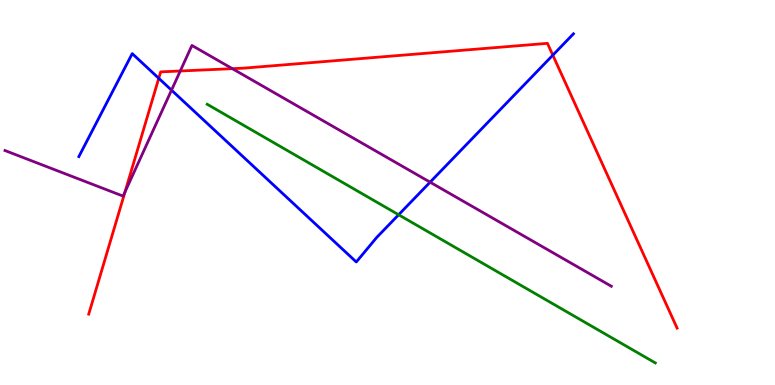[{'lines': ['blue', 'red'], 'intersections': [{'x': 2.05, 'y': 7.97}, {'x': 7.13, 'y': 8.57}]}, {'lines': ['green', 'red'], 'intersections': []}, {'lines': ['purple', 'red'], 'intersections': [{'x': 1.61, 'y': 5.02}, {'x': 2.33, 'y': 8.16}, {'x': 3.0, 'y': 8.22}]}, {'lines': ['blue', 'green'], 'intersections': [{'x': 5.14, 'y': 4.42}]}, {'lines': ['blue', 'purple'], 'intersections': [{'x': 2.21, 'y': 7.66}, {'x': 5.55, 'y': 5.27}]}, {'lines': ['green', 'purple'], 'intersections': []}]